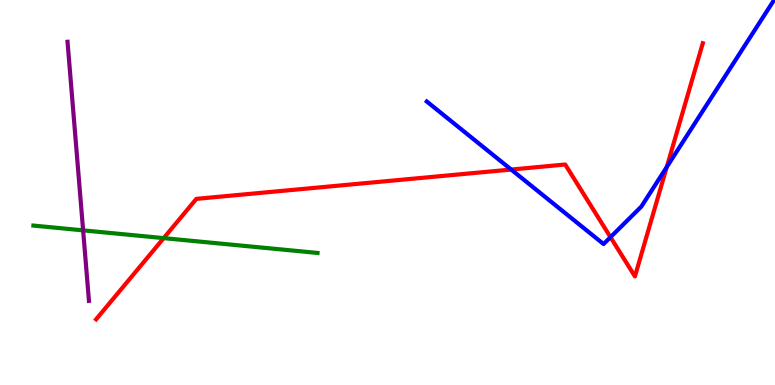[{'lines': ['blue', 'red'], 'intersections': [{'x': 6.6, 'y': 5.6}, {'x': 7.88, 'y': 3.84}, {'x': 8.6, 'y': 5.66}]}, {'lines': ['green', 'red'], 'intersections': [{'x': 2.11, 'y': 3.81}]}, {'lines': ['purple', 'red'], 'intersections': []}, {'lines': ['blue', 'green'], 'intersections': []}, {'lines': ['blue', 'purple'], 'intersections': []}, {'lines': ['green', 'purple'], 'intersections': [{'x': 1.07, 'y': 4.02}]}]